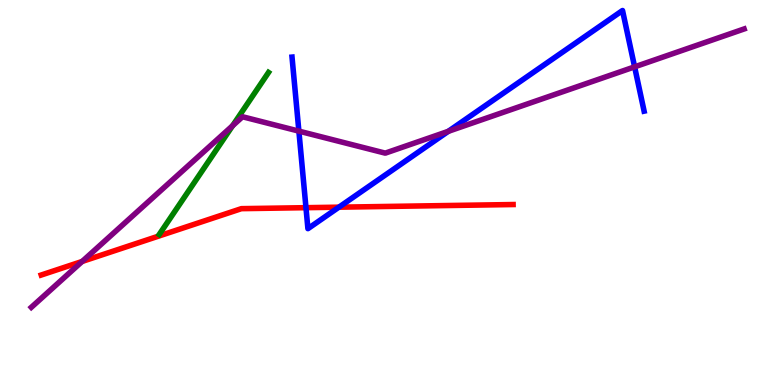[{'lines': ['blue', 'red'], 'intersections': [{'x': 3.95, 'y': 4.61}, {'x': 4.37, 'y': 4.62}]}, {'lines': ['green', 'red'], 'intersections': []}, {'lines': ['purple', 'red'], 'intersections': [{'x': 1.06, 'y': 3.21}]}, {'lines': ['blue', 'green'], 'intersections': []}, {'lines': ['blue', 'purple'], 'intersections': [{'x': 3.86, 'y': 6.59}, {'x': 5.78, 'y': 6.59}, {'x': 8.19, 'y': 8.26}]}, {'lines': ['green', 'purple'], 'intersections': [{'x': 3.0, 'y': 6.73}]}]